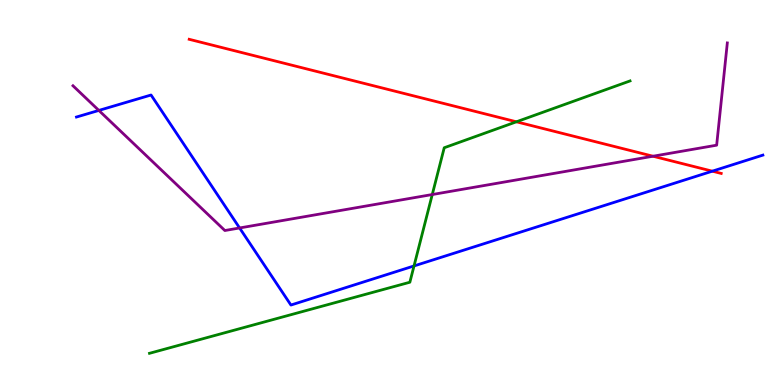[{'lines': ['blue', 'red'], 'intersections': [{'x': 9.19, 'y': 5.55}]}, {'lines': ['green', 'red'], 'intersections': [{'x': 6.66, 'y': 6.84}]}, {'lines': ['purple', 'red'], 'intersections': [{'x': 8.43, 'y': 5.94}]}, {'lines': ['blue', 'green'], 'intersections': [{'x': 5.34, 'y': 3.09}]}, {'lines': ['blue', 'purple'], 'intersections': [{'x': 1.28, 'y': 7.13}, {'x': 3.09, 'y': 4.08}]}, {'lines': ['green', 'purple'], 'intersections': [{'x': 5.58, 'y': 4.95}]}]